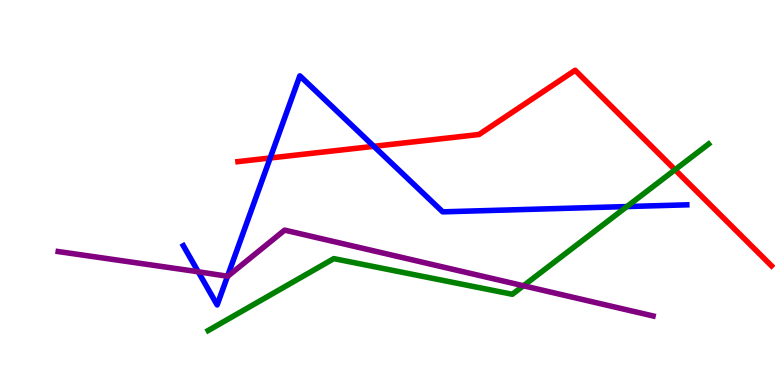[{'lines': ['blue', 'red'], 'intersections': [{'x': 3.49, 'y': 5.9}, {'x': 4.82, 'y': 6.2}]}, {'lines': ['green', 'red'], 'intersections': [{'x': 8.71, 'y': 5.59}]}, {'lines': ['purple', 'red'], 'intersections': []}, {'lines': ['blue', 'green'], 'intersections': [{'x': 8.09, 'y': 4.63}]}, {'lines': ['blue', 'purple'], 'intersections': [{'x': 2.56, 'y': 2.94}, {'x': 2.94, 'y': 2.82}]}, {'lines': ['green', 'purple'], 'intersections': [{'x': 6.75, 'y': 2.58}]}]